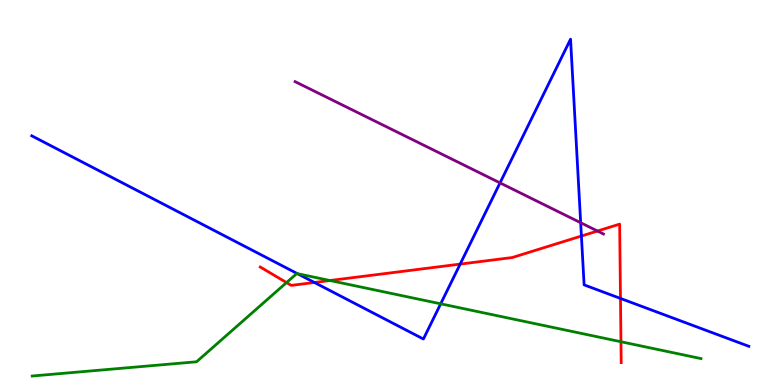[{'lines': ['blue', 'red'], 'intersections': [{'x': 4.06, 'y': 2.66}, {'x': 5.94, 'y': 3.14}, {'x': 7.5, 'y': 3.87}, {'x': 8.01, 'y': 2.25}]}, {'lines': ['green', 'red'], 'intersections': [{'x': 3.7, 'y': 2.66}, {'x': 4.26, 'y': 2.71}, {'x': 8.01, 'y': 1.12}]}, {'lines': ['purple', 'red'], 'intersections': [{'x': 7.71, 'y': 4.0}]}, {'lines': ['blue', 'green'], 'intersections': [{'x': 3.84, 'y': 2.89}, {'x': 5.69, 'y': 2.11}]}, {'lines': ['blue', 'purple'], 'intersections': [{'x': 6.45, 'y': 5.25}, {'x': 7.49, 'y': 4.21}]}, {'lines': ['green', 'purple'], 'intersections': []}]